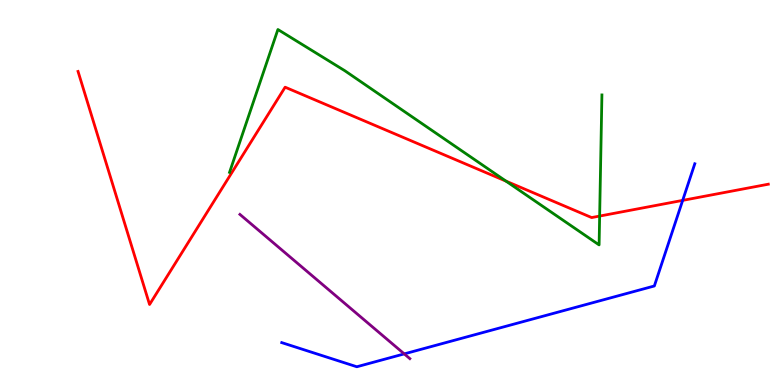[{'lines': ['blue', 'red'], 'intersections': [{'x': 8.81, 'y': 4.8}]}, {'lines': ['green', 'red'], 'intersections': [{'x': 6.53, 'y': 5.3}, {'x': 7.74, 'y': 4.39}]}, {'lines': ['purple', 'red'], 'intersections': []}, {'lines': ['blue', 'green'], 'intersections': []}, {'lines': ['blue', 'purple'], 'intersections': [{'x': 5.22, 'y': 0.808}]}, {'lines': ['green', 'purple'], 'intersections': []}]